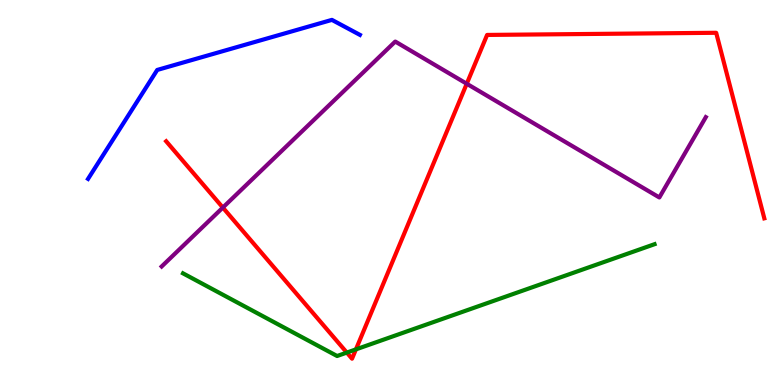[{'lines': ['blue', 'red'], 'intersections': []}, {'lines': ['green', 'red'], 'intersections': [{'x': 4.47, 'y': 0.842}, {'x': 4.59, 'y': 0.925}]}, {'lines': ['purple', 'red'], 'intersections': [{'x': 2.88, 'y': 4.61}, {'x': 6.02, 'y': 7.82}]}, {'lines': ['blue', 'green'], 'intersections': []}, {'lines': ['blue', 'purple'], 'intersections': []}, {'lines': ['green', 'purple'], 'intersections': []}]